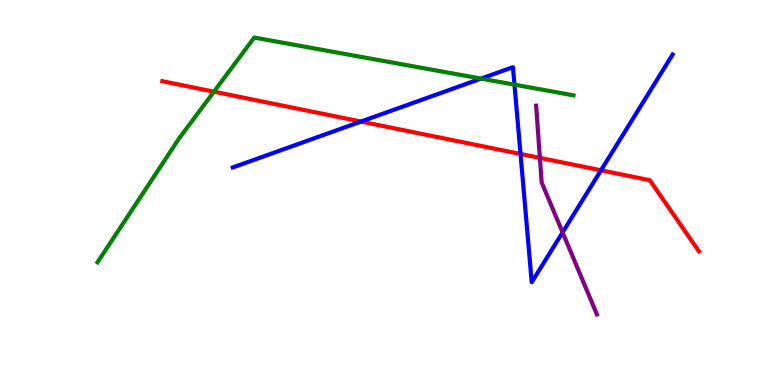[{'lines': ['blue', 'red'], 'intersections': [{'x': 4.66, 'y': 6.84}, {'x': 6.72, 'y': 6.0}, {'x': 7.75, 'y': 5.58}]}, {'lines': ['green', 'red'], 'intersections': [{'x': 2.76, 'y': 7.62}]}, {'lines': ['purple', 'red'], 'intersections': [{'x': 6.97, 'y': 5.9}]}, {'lines': ['blue', 'green'], 'intersections': [{'x': 6.21, 'y': 7.96}, {'x': 6.64, 'y': 7.8}]}, {'lines': ['blue', 'purple'], 'intersections': [{'x': 7.26, 'y': 3.96}]}, {'lines': ['green', 'purple'], 'intersections': []}]